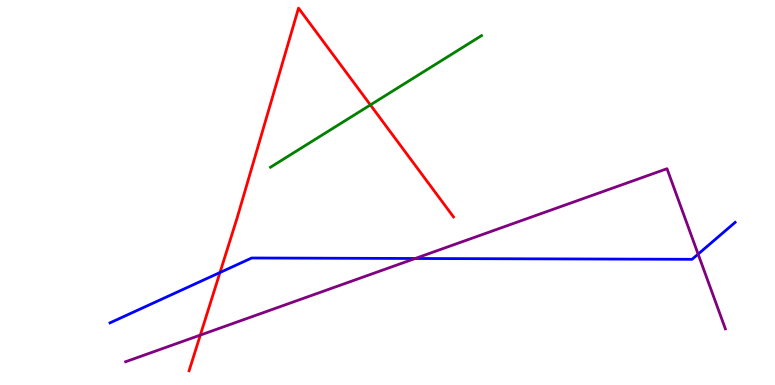[{'lines': ['blue', 'red'], 'intersections': [{'x': 2.84, 'y': 2.92}]}, {'lines': ['green', 'red'], 'intersections': [{'x': 4.78, 'y': 7.27}]}, {'lines': ['purple', 'red'], 'intersections': [{'x': 2.58, 'y': 1.3}]}, {'lines': ['blue', 'green'], 'intersections': []}, {'lines': ['blue', 'purple'], 'intersections': [{'x': 5.36, 'y': 3.29}, {'x': 9.01, 'y': 3.4}]}, {'lines': ['green', 'purple'], 'intersections': []}]